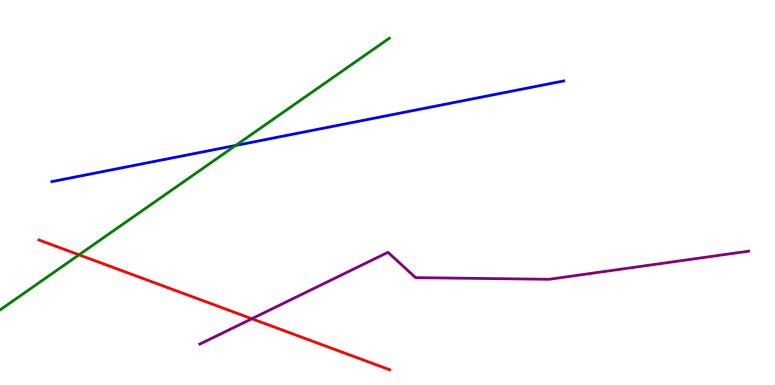[{'lines': ['blue', 'red'], 'intersections': []}, {'lines': ['green', 'red'], 'intersections': [{'x': 1.02, 'y': 3.38}]}, {'lines': ['purple', 'red'], 'intersections': [{'x': 3.25, 'y': 1.72}]}, {'lines': ['blue', 'green'], 'intersections': [{'x': 3.04, 'y': 6.22}]}, {'lines': ['blue', 'purple'], 'intersections': []}, {'lines': ['green', 'purple'], 'intersections': []}]